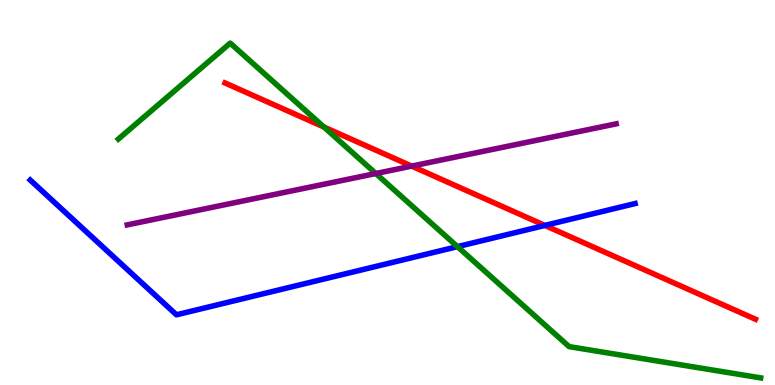[{'lines': ['blue', 'red'], 'intersections': [{'x': 7.03, 'y': 4.14}]}, {'lines': ['green', 'red'], 'intersections': [{'x': 4.18, 'y': 6.7}]}, {'lines': ['purple', 'red'], 'intersections': [{'x': 5.31, 'y': 5.69}]}, {'lines': ['blue', 'green'], 'intersections': [{'x': 5.9, 'y': 3.59}]}, {'lines': ['blue', 'purple'], 'intersections': []}, {'lines': ['green', 'purple'], 'intersections': [{'x': 4.85, 'y': 5.49}]}]